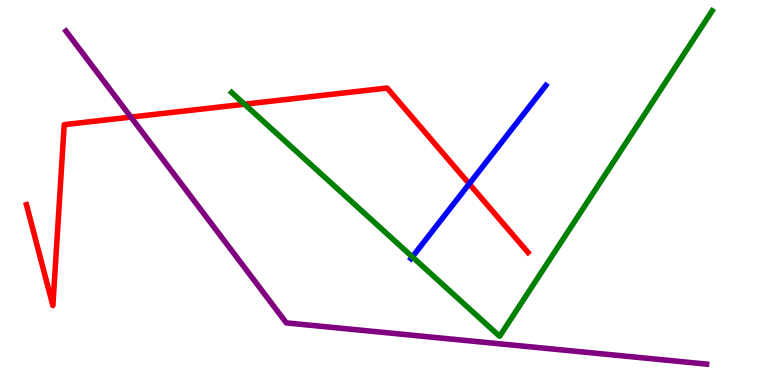[{'lines': ['blue', 'red'], 'intersections': [{'x': 6.05, 'y': 5.22}]}, {'lines': ['green', 'red'], 'intersections': [{'x': 3.16, 'y': 7.29}]}, {'lines': ['purple', 'red'], 'intersections': [{'x': 1.69, 'y': 6.96}]}, {'lines': ['blue', 'green'], 'intersections': [{'x': 5.32, 'y': 3.33}]}, {'lines': ['blue', 'purple'], 'intersections': []}, {'lines': ['green', 'purple'], 'intersections': []}]